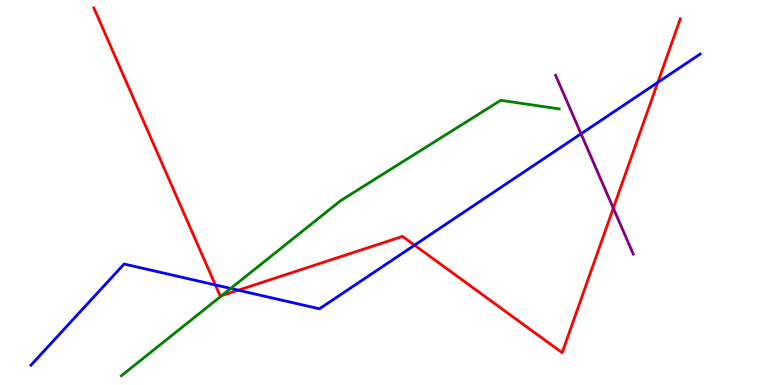[{'lines': ['blue', 'red'], 'intersections': [{'x': 2.78, 'y': 2.6}, {'x': 3.07, 'y': 2.46}, {'x': 5.35, 'y': 3.63}, {'x': 8.49, 'y': 7.86}]}, {'lines': ['green', 'red'], 'intersections': [{'x': 2.86, 'y': 2.32}]}, {'lines': ['purple', 'red'], 'intersections': [{'x': 7.91, 'y': 4.59}]}, {'lines': ['blue', 'green'], 'intersections': [{'x': 2.98, 'y': 2.51}]}, {'lines': ['blue', 'purple'], 'intersections': [{'x': 7.5, 'y': 6.53}]}, {'lines': ['green', 'purple'], 'intersections': []}]